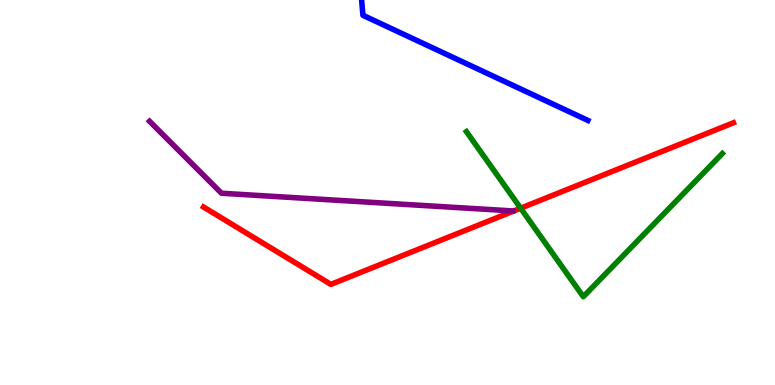[{'lines': ['blue', 'red'], 'intersections': []}, {'lines': ['green', 'red'], 'intersections': [{'x': 6.72, 'y': 4.59}]}, {'lines': ['purple', 'red'], 'intersections': []}, {'lines': ['blue', 'green'], 'intersections': []}, {'lines': ['blue', 'purple'], 'intersections': []}, {'lines': ['green', 'purple'], 'intersections': []}]